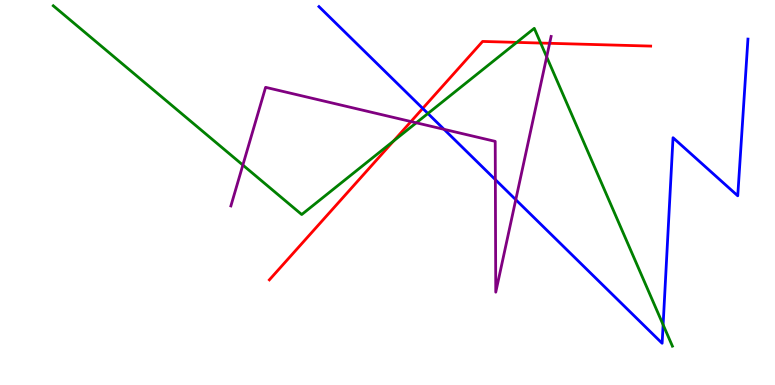[{'lines': ['blue', 'red'], 'intersections': [{'x': 5.45, 'y': 7.18}]}, {'lines': ['green', 'red'], 'intersections': [{'x': 5.08, 'y': 6.34}, {'x': 6.67, 'y': 8.9}, {'x': 6.98, 'y': 8.88}]}, {'lines': ['purple', 'red'], 'intersections': [{'x': 5.3, 'y': 6.84}, {'x': 7.09, 'y': 8.88}]}, {'lines': ['blue', 'green'], 'intersections': [{'x': 5.52, 'y': 7.05}, {'x': 8.56, 'y': 1.56}]}, {'lines': ['blue', 'purple'], 'intersections': [{'x': 5.73, 'y': 6.64}, {'x': 6.39, 'y': 5.33}, {'x': 6.66, 'y': 4.81}]}, {'lines': ['green', 'purple'], 'intersections': [{'x': 3.13, 'y': 5.71}, {'x': 5.37, 'y': 6.81}, {'x': 7.05, 'y': 8.52}]}]